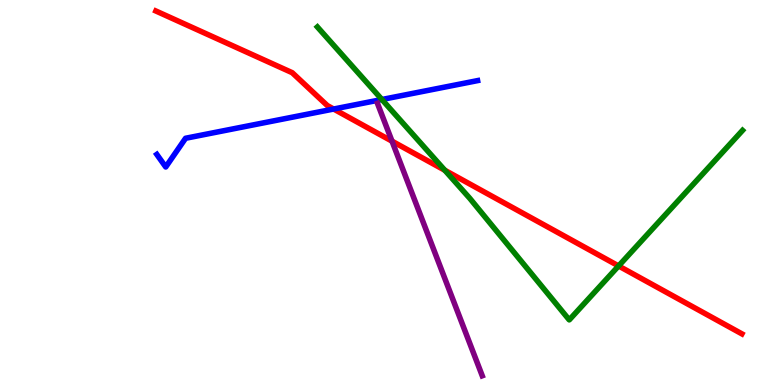[{'lines': ['blue', 'red'], 'intersections': [{'x': 4.31, 'y': 7.17}]}, {'lines': ['green', 'red'], 'intersections': [{'x': 5.74, 'y': 5.58}, {'x': 7.98, 'y': 3.09}]}, {'lines': ['purple', 'red'], 'intersections': [{'x': 5.06, 'y': 6.33}]}, {'lines': ['blue', 'green'], 'intersections': [{'x': 4.93, 'y': 7.42}]}, {'lines': ['blue', 'purple'], 'intersections': []}, {'lines': ['green', 'purple'], 'intersections': []}]